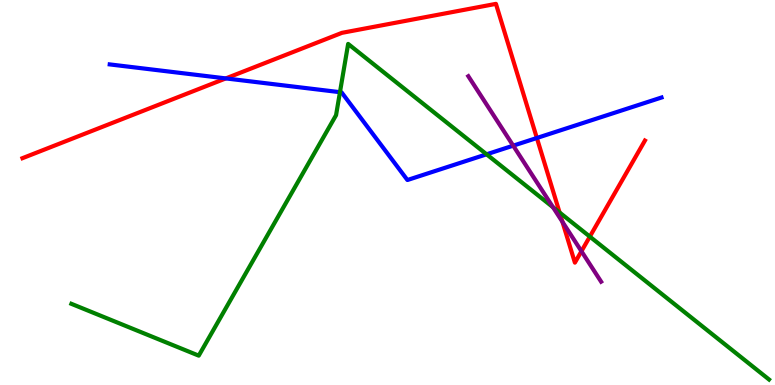[{'lines': ['blue', 'red'], 'intersections': [{'x': 2.91, 'y': 7.96}, {'x': 6.93, 'y': 6.42}]}, {'lines': ['green', 'red'], 'intersections': [{'x': 7.22, 'y': 4.48}, {'x': 7.61, 'y': 3.85}]}, {'lines': ['purple', 'red'], 'intersections': [{'x': 7.26, 'y': 4.24}, {'x': 7.5, 'y': 3.47}]}, {'lines': ['blue', 'green'], 'intersections': [{'x': 4.39, 'y': 7.61}, {'x': 6.28, 'y': 5.99}]}, {'lines': ['blue', 'purple'], 'intersections': [{'x': 6.62, 'y': 6.22}]}, {'lines': ['green', 'purple'], 'intersections': [{'x': 7.14, 'y': 4.62}]}]